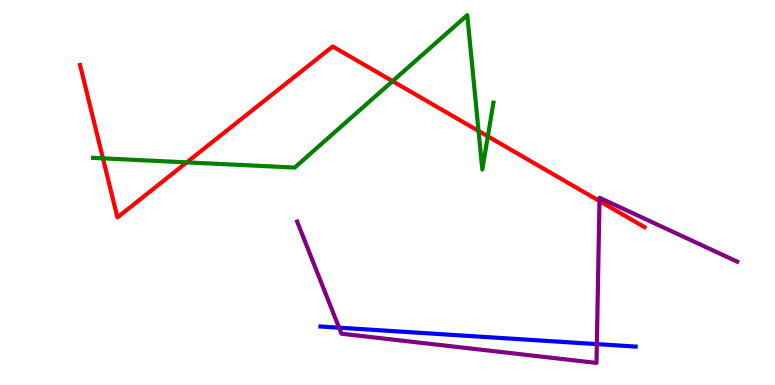[{'lines': ['blue', 'red'], 'intersections': []}, {'lines': ['green', 'red'], 'intersections': [{'x': 1.33, 'y': 5.89}, {'x': 2.41, 'y': 5.78}, {'x': 5.07, 'y': 7.89}, {'x': 6.17, 'y': 6.6}, {'x': 6.29, 'y': 6.46}]}, {'lines': ['purple', 'red'], 'intersections': [{'x': 7.74, 'y': 4.78}]}, {'lines': ['blue', 'green'], 'intersections': []}, {'lines': ['blue', 'purple'], 'intersections': [{'x': 4.38, 'y': 1.49}, {'x': 7.7, 'y': 1.06}]}, {'lines': ['green', 'purple'], 'intersections': []}]